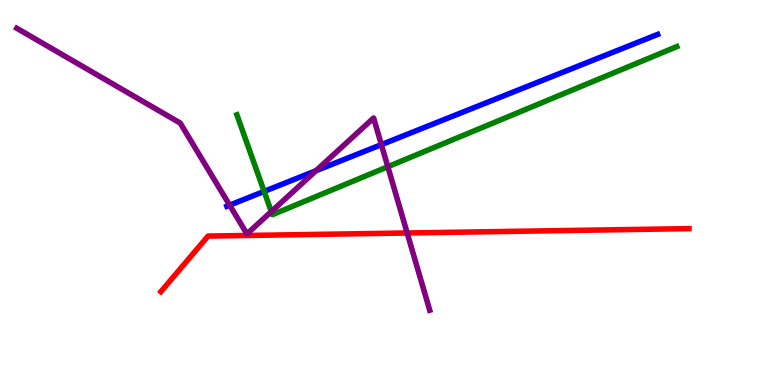[{'lines': ['blue', 'red'], 'intersections': []}, {'lines': ['green', 'red'], 'intersections': []}, {'lines': ['purple', 'red'], 'intersections': [{'x': 5.25, 'y': 3.95}]}, {'lines': ['blue', 'green'], 'intersections': [{'x': 3.41, 'y': 5.03}]}, {'lines': ['blue', 'purple'], 'intersections': [{'x': 2.96, 'y': 4.67}, {'x': 4.08, 'y': 5.57}, {'x': 4.92, 'y': 6.24}]}, {'lines': ['green', 'purple'], 'intersections': [{'x': 3.5, 'y': 4.5}, {'x': 5.0, 'y': 5.67}]}]